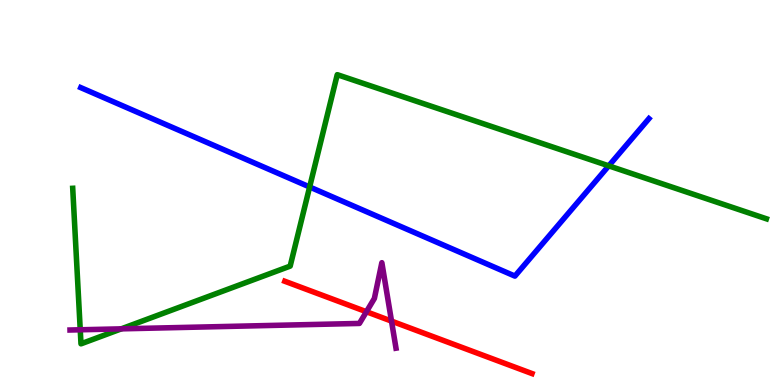[{'lines': ['blue', 'red'], 'intersections': []}, {'lines': ['green', 'red'], 'intersections': []}, {'lines': ['purple', 'red'], 'intersections': [{'x': 4.73, 'y': 1.9}, {'x': 5.05, 'y': 1.66}]}, {'lines': ['blue', 'green'], 'intersections': [{'x': 4.0, 'y': 5.14}, {'x': 7.85, 'y': 5.69}]}, {'lines': ['blue', 'purple'], 'intersections': []}, {'lines': ['green', 'purple'], 'intersections': [{'x': 1.04, 'y': 1.43}, {'x': 1.57, 'y': 1.46}]}]